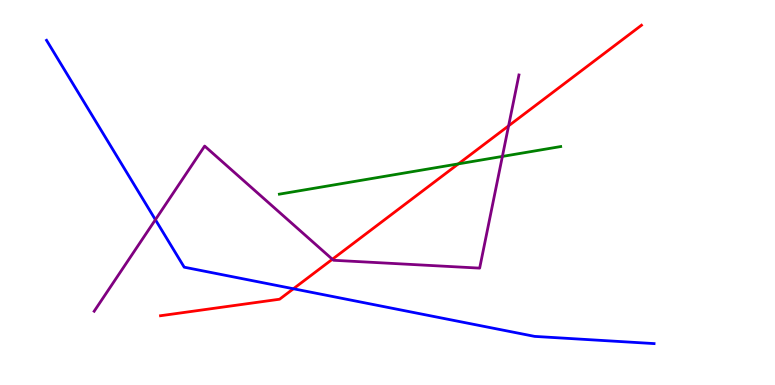[{'lines': ['blue', 'red'], 'intersections': [{'x': 3.79, 'y': 2.5}]}, {'lines': ['green', 'red'], 'intersections': [{'x': 5.91, 'y': 5.74}]}, {'lines': ['purple', 'red'], 'intersections': [{'x': 4.29, 'y': 3.27}, {'x': 6.56, 'y': 6.73}]}, {'lines': ['blue', 'green'], 'intersections': []}, {'lines': ['blue', 'purple'], 'intersections': [{'x': 2.01, 'y': 4.29}]}, {'lines': ['green', 'purple'], 'intersections': [{'x': 6.48, 'y': 5.94}]}]